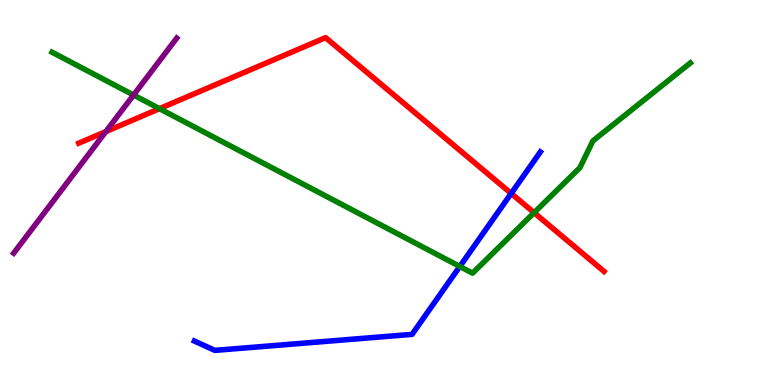[{'lines': ['blue', 'red'], 'intersections': [{'x': 6.6, 'y': 4.98}]}, {'lines': ['green', 'red'], 'intersections': [{'x': 2.06, 'y': 7.18}, {'x': 6.89, 'y': 4.48}]}, {'lines': ['purple', 'red'], 'intersections': [{'x': 1.37, 'y': 6.58}]}, {'lines': ['blue', 'green'], 'intersections': [{'x': 5.93, 'y': 3.08}]}, {'lines': ['blue', 'purple'], 'intersections': []}, {'lines': ['green', 'purple'], 'intersections': [{'x': 1.72, 'y': 7.53}]}]